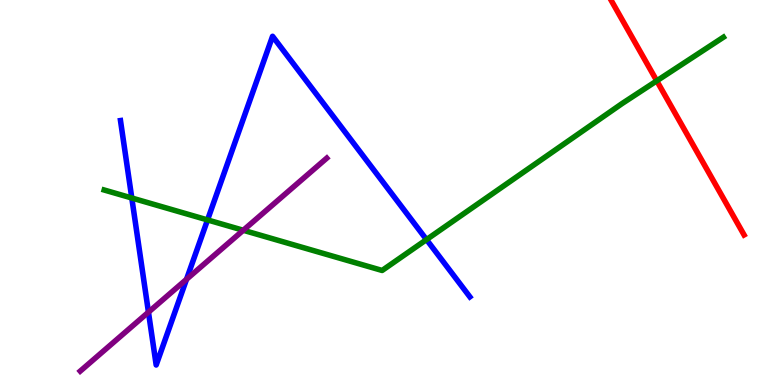[{'lines': ['blue', 'red'], 'intersections': []}, {'lines': ['green', 'red'], 'intersections': [{'x': 8.47, 'y': 7.9}]}, {'lines': ['purple', 'red'], 'intersections': []}, {'lines': ['blue', 'green'], 'intersections': [{'x': 1.7, 'y': 4.86}, {'x': 2.68, 'y': 4.29}, {'x': 5.5, 'y': 3.78}]}, {'lines': ['blue', 'purple'], 'intersections': [{'x': 1.92, 'y': 1.89}, {'x': 2.41, 'y': 2.75}]}, {'lines': ['green', 'purple'], 'intersections': [{'x': 3.14, 'y': 4.02}]}]